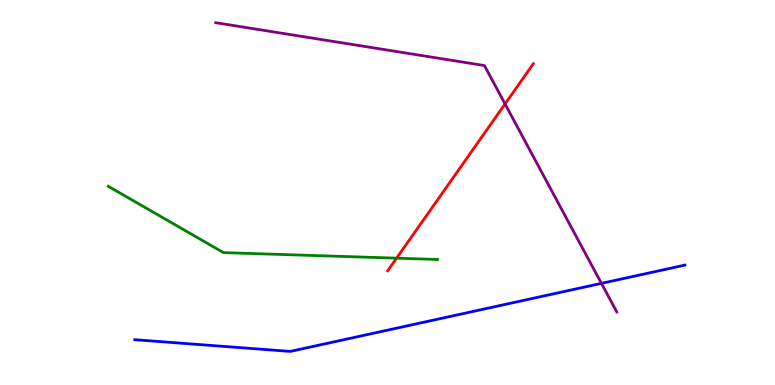[{'lines': ['blue', 'red'], 'intersections': []}, {'lines': ['green', 'red'], 'intersections': [{'x': 5.12, 'y': 3.29}]}, {'lines': ['purple', 'red'], 'intersections': [{'x': 6.52, 'y': 7.3}]}, {'lines': ['blue', 'green'], 'intersections': []}, {'lines': ['blue', 'purple'], 'intersections': [{'x': 7.76, 'y': 2.64}]}, {'lines': ['green', 'purple'], 'intersections': []}]